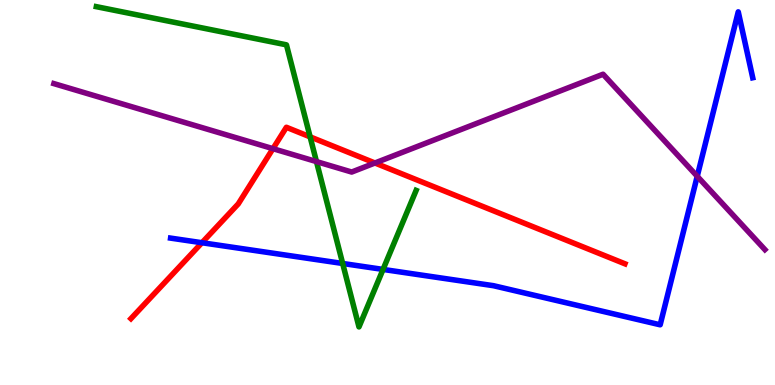[{'lines': ['blue', 'red'], 'intersections': [{'x': 2.61, 'y': 3.7}]}, {'lines': ['green', 'red'], 'intersections': [{'x': 4.0, 'y': 6.45}]}, {'lines': ['purple', 'red'], 'intersections': [{'x': 3.52, 'y': 6.14}, {'x': 4.84, 'y': 5.77}]}, {'lines': ['blue', 'green'], 'intersections': [{'x': 4.42, 'y': 3.16}, {'x': 4.94, 'y': 3.0}]}, {'lines': ['blue', 'purple'], 'intersections': [{'x': 9.0, 'y': 5.42}]}, {'lines': ['green', 'purple'], 'intersections': [{'x': 4.08, 'y': 5.8}]}]